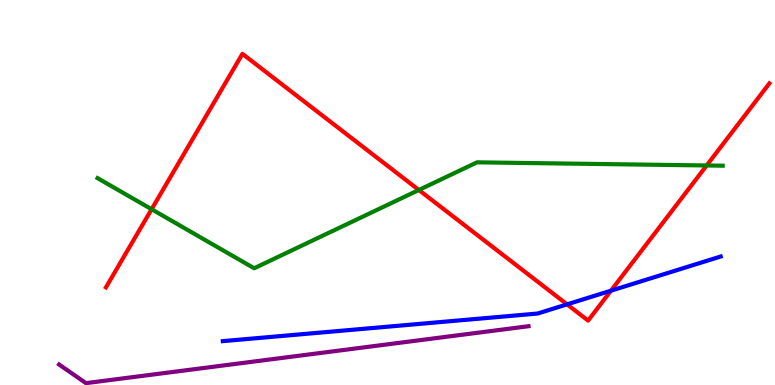[{'lines': ['blue', 'red'], 'intersections': [{'x': 7.32, 'y': 2.09}, {'x': 7.88, 'y': 2.45}]}, {'lines': ['green', 'red'], 'intersections': [{'x': 1.96, 'y': 4.57}, {'x': 5.4, 'y': 5.07}, {'x': 9.12, 'y': 5.7}]}, {'lines': ['purple', 'red'], 'intersections': []}, {'lines': ['blue', 'green'], 'intersections': []}, {'lines': ['blue', 'purple'], 'intersections': []}, {'lines': ['green', 'purple'], 'intersections': []}]